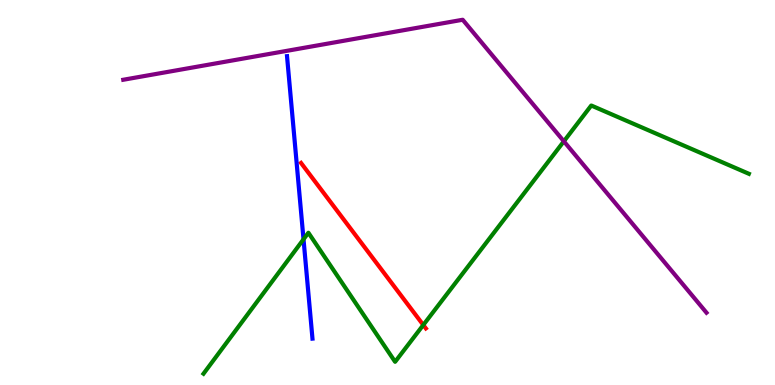[{'lines': ['blue', 'red'], 'intersections': []}, {'lines': ['green', 'red'], 'intersections': [{'x': 5.46, 'y': 1.56}]}, {'lines': ['purple', 'red'], 'intersections': []}, {'lines': ['blue', 'green'], 'intersections': [{'x': 3.92, 'y': 3.78}]}, {'lines': ['blue', 'purple'], 'intersections': []}, {'lines': ['green', 'purple'], 'intersections': [{'x': 7.28, 'y': 6.33}]}]